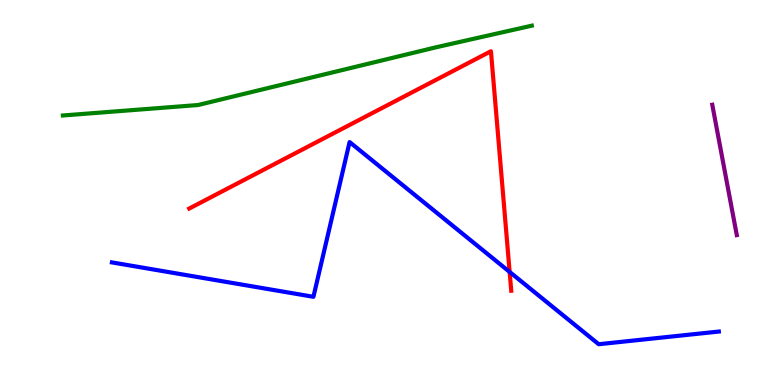[{'lines': ['blue', 'red'], 'intersections': [{'x': 6.58, 'y': 2.94}]}, {'lines': ['green', 'red'], 'intersections': []}, {'lines': ['purple', 'red'], 'intersections': []}, {'lines': ['blue', 'green'], 'intersections': []}, {'lines': ['blue', 'purple'], 'intersections': []}, {'lines': ['green', 'purple'], 'intersections': []}]